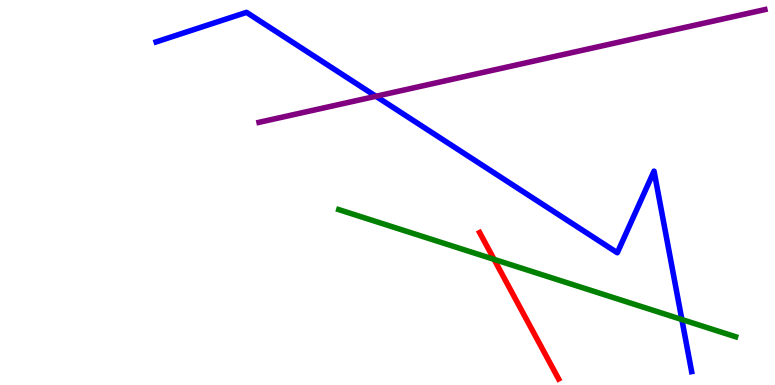[{'lines': ['blue', 'red'], 'intersections': []}, {'lines': ['green', 'red'], 'intersections': [{'x': 6.38, 'y': 3.26}]}, {'lines': ['purple', 'red'], 'intersections': []}, {'lines': ['blue', 'green'], 'intersections': [{'x': 8.8, 'y': 1.7}]}, {'lines': ['blue', 'purple'], 'intersections': [{'x': 4.85, 'y': 7.5}]}, {'lines': ['green', 'purple'], 'intersections': []}]